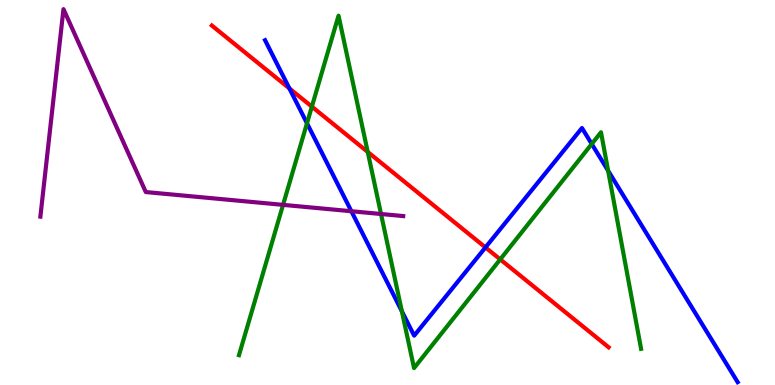[{'lines': ['blue', 'red'], 'intersections': [{'x': 3.73, 'y': 7.7}, {'x': 6.26, 'y': 3.57}]}, {'lines': ['green', 'red'], 'intersections': [{'x': 4.02, 'y': 7.23}, {'x': 4.74, 'y': 6.05}, {'x': 6.45, 'y': 3.26}]}, {'lines': ['purple', 'red'], 'intersections': []}, {'lines': ['blue', 'green'], 'intersections': [{'x': 3.96, 'y': 6.8}, {'x': 5.19, 'y': 1.91}, {'x': 7.64, 'y': 6.26}, {'x': 7.85, 'y': 5.57}]}, {'lines': ['blue', 'purple'], 'intersections': [{'x': 4.53, 'y': 4.51}]}, {'lines': ['green', 'purple'], 'intersections': [{'x': 3.65, 'y': 4.68}, {'x': 4.92, 'y': 4.44}]}]